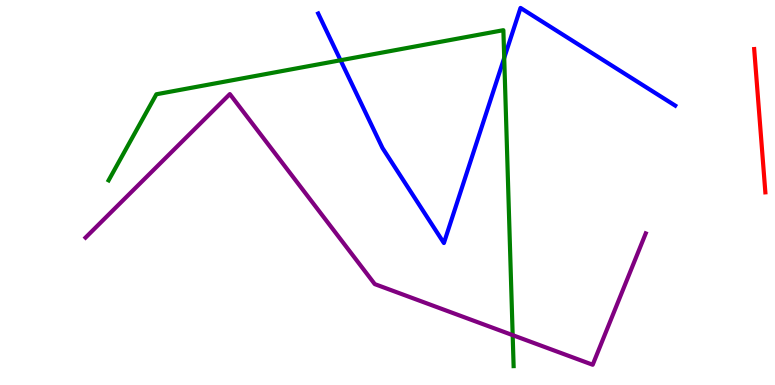[{'lines': ['blue', 'red'], 'intersections': []}, {'lines': ['green', 'red'], 'intersections': []}, {'lines': ['purple', 'red'], 'intersections': []}, {'lines': ['blue', 'green'], 'intersections': [{'x': 4.39, 'y': 8.43}, {'x': 6.51, 'y': 8.5}]}, {'lines': ['blue', 'purple'], 'intersections': []}, {'lines': ['green', 'purple'], 'intersections': [{'x': 6.62, 'y': 1.29}]}]